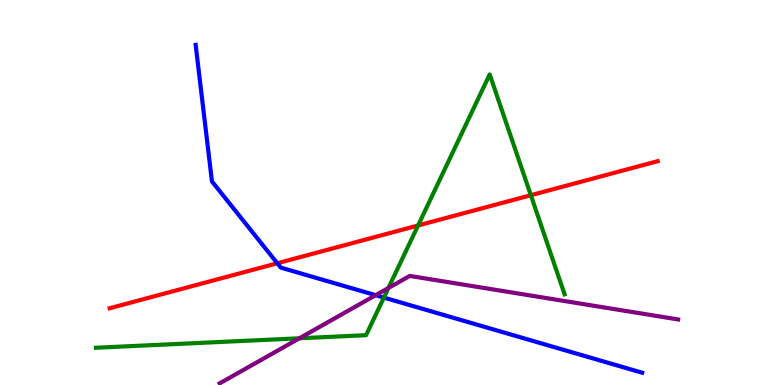[{'lines': ['blue', 'red'], 'intersections': [{'x': 3.58, 'y': 3.16}]}, {'lines': ['green', 'red'], 'intersections': [{'x': 5.39, 'y': 4.14}, {'x': 6.85, 'y': 4.93}]}, {'lines': ['purple', 'red'], 'intersections': []}, {'lines': ['blue', 'green'], 'intersections': [{'x': 4.95, 'y': 2.27}]}, {'lines': ['blue', 'purple'], 'intersections': [{'x': 4.85, 'y': 2.33}]}, {'lines': ['green', 'purple'], 'intersections': [{'x': 3.86, 'y': 1.21}, {'x': 5.01, 'y': 2.52}]}]